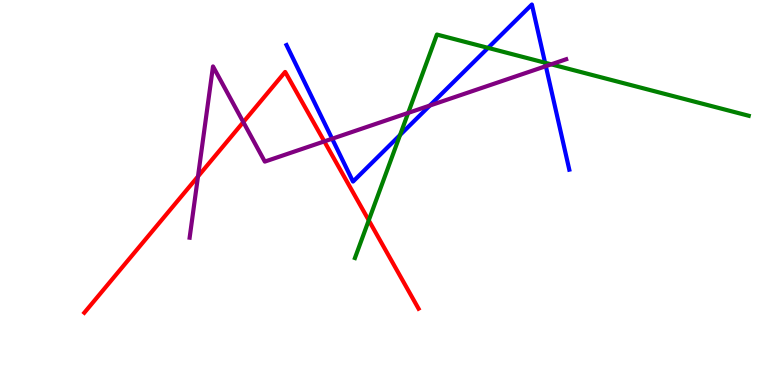[{'lines': ['blue', 'red'], 'intersections': []}, {'lines': ['green', 'red'], 'intersections': [{'x': 4.76, 'y': 4.28}]}, {'lines': ['purple', 'red'], 'intersections': [{'x': 2.55, 'y': 5.42}, {'x': 3.14, 'y': 6.83}, {'x': 4.18, 'y': 6.33}]}, {'lines': ['blue', 'green'], 'intersections': [{'x': 5.16, 'y': 6.49}, {'x': 6.3, 'y': 8.76}, {'x': 7.03, 'y': 8.37}]}, {'lines': ['blue', 'purple'], 'intersections': [{'x': 4.29, 'y': 6.4}, {'x': 5.55, 'y': 7.26}, {'x': 7.04, 'y': 8.28}]}, {'lines': ['green', 'purple'], 'intersections': [{'x': 5.27, 'y': 7.07}, {'x': 7.11, 'y': 8.33}]}]